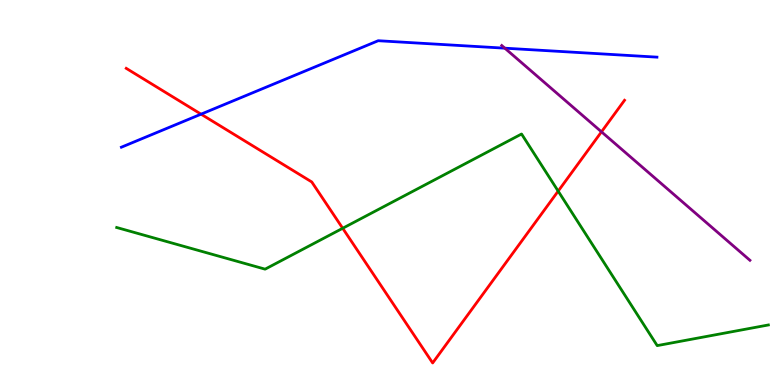[{'lines': ['blue', 'red'], 'intersections': [{'x': 2.59, 'y': 7.03}]}, {'lines': ['green', 'red'], 'intersections': [{'x': 4.42, 'y': 4.07}, {'x': 7.2, 'y': 5.04}]}, {'lines': ['purple', 'red'], 'intersections': [{'x': 7.76, 'y': 6.58}]}, {'lines': ['blue', 'green'], 'intersections': []}, {'lines': ['blue', 'purple'], 'intersections': [{'x': 6.51, 'y': 8.75}]}, {'lines': ['green', 'purple'], 'intersections': []}]